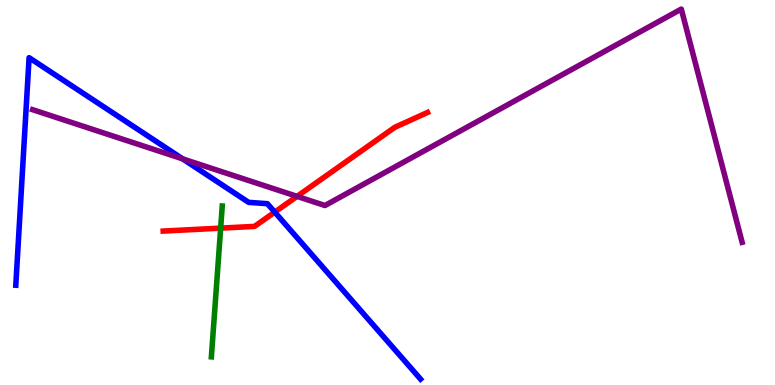[{'lines': ['blue', 'red'], 'intersections': [{'x': 3.55, 'y': 4.49}]}, {'lines': ['green', 'red'], 'intersections': [{'x': 2.85, 'y': 4.07}]}, {'lines': ['purple', 'red'], 'intersections': [{'x': 3.83, 'y': 4.9}]}, {'lines': ['blue', 'green'], 'intersections': []}, {'lines': ['blue', 'purple'], 'intersections': [{'x': 2.36, 'y': 5.87}]}, {'lines': ['green', 'purple'], 'intersections': []}]